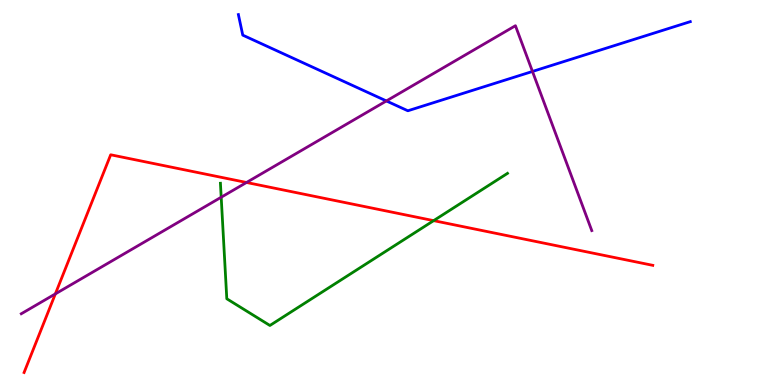[{'lines': ['blue', 'red'], 'intersections': []}, {'lines': ['green', 'red'], 'intersections': [{'x': 5.6, 'y': 4.27}]}, {'lines': ['purple', 'red'], 'intersections': [{'x': 0.714, 'y': 2.37}, {'x': 3.18, 'y': 5.26}]}, {'lines': ['blue', 'green'], 'intersections': []}, {'lines': ['blue', 'purple'], 'intersections': [{'x': 4.99, 'y': 7.38}, {'x': 6.87, 'y': 8.14}]}, {'lines': ['green', 'purple'], 'intersections': [{'x': 2.85, 'y': 4.88}]}]